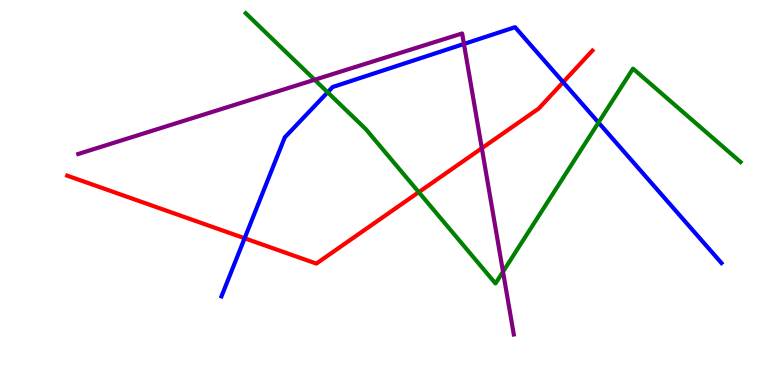[{'lines': ['blue', 'red'], 'intersections': [{'x': 3.16, 'y': 3.81}, {'x': 7.27, 'y': 7.87}]}, {'lines': ['green', 'red'], 'intersections': [{'x': 5.4, 'y': 5.01}]}, {'lines': ['purple', 'red'], 'intersections': [{'x': 6.22, 'y': 6.15}]}, {'lines': ['blue', 'green'], 'intersections': [{'x': 4.23, 'y': 7.6}, {'x': 7.72, 'y': 6.82}]}, {'lines': ['blue', 'purple'], 'intersections': [{'x': 5.99, 'y': 8.86}]}, {'lines': ['green', 'purple'], 'intersections': [{'x': 4.06, 'y': 7.93}, {'x': 6.49, 'y': 2.94}]}]